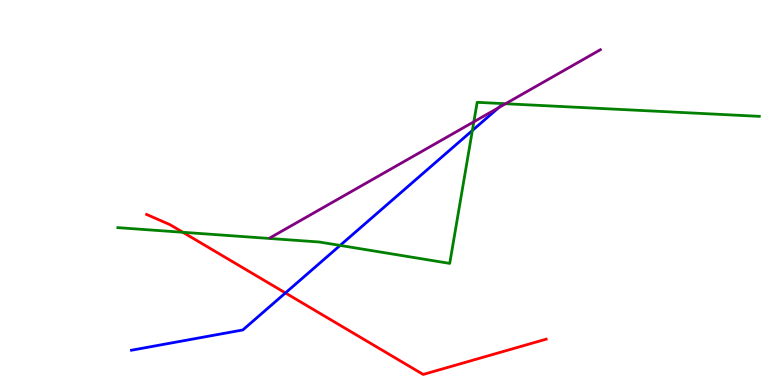[{'lines': ['blue', 'red'], 'intersections': [{'x': 3.68, 'y': 2.39}]}, {'lines': ['green', 'red'], 'intersections': [{'x': 2.36, 'y': 3.97}]}, {'lines': ['purple', 'red'], 'intersections': []}, {'lines': ['blue', 'green'], 'intersections': [{'x': 4.39, 'y': 3.63}, {'x': 6.1, 'y': 6.61}]}, {'lines': ['blue', 'purple'], 'intersections': [{'x': 6.43, 'y': 7.2}]}, {'lines': ['green', 'purple'], 'intersections': [{'x': 6.11, 'y': 6.84}, {'x': 6.52, 'y': 7.31}]}]